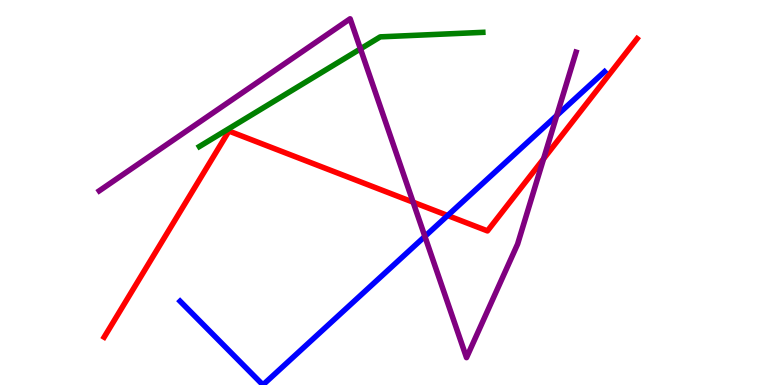[{'lines': ['blue', 'red'], 'intersections': [{'x': 5.78, 'y': 4.4}]}, {'lines': ['green', 'red'], 'intersections': []}, {'lines': ['purple', 'red'], 'intersections': [{'x': 5.33, 'y': 4.75}, {'x': 7.01, 'y': 5.88}]}, {'lines': ['blue', 'green'], 'intersections': []}, {'lines': ['blue', 'purple'], 'intersections': [{'x': 5.48, 'y': 3.86}, {'x': 7.18, 'y': 7.0}]}, {'lines': ['green', 'purple'], 'intersections': [{'x': 4.65, 'y': 8.73}]}]